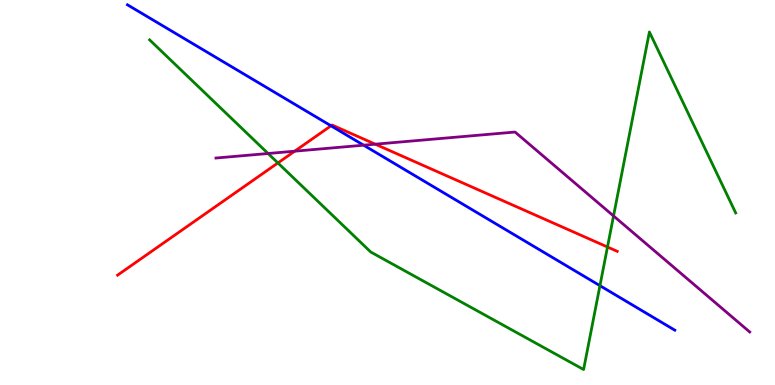[{'lines': ['blue', 'red'], 'intersections': [{'x': 4.27, 'y': 6.73}]}, {'lines': ['green', 'red'], 'intersections': [{'x': 3.59, 'y': 5.77}, {'x': 7.84, 'y': 3.58}]}, {'lines': ['purple', 'red'], 'intersections': [{'x': 3.8, 'y': 6.07}, {'x': 4.84, 'y': 6.25}]}, {'lines': ['blue', 'green'], 'intersections': [{'x': 7.74, 'y': 2.58}]}, {'lines': ['blue', 'purple'], 'intersections': [{'x': 4.69, 'y': 6.23}]}, {'lines': ['green', 'purple'], 'intersections': [{'x': 3.46, 'y': 6.01}, {'x': 7.92, 'y': 4.39}]}]